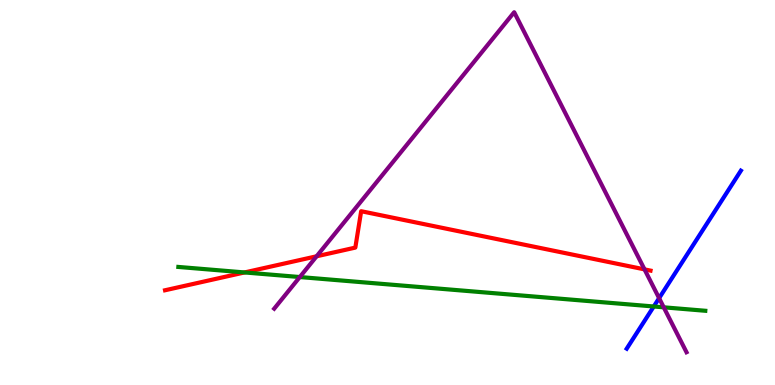[{'lines': ['blue', 'red'], 'intersections': []}, {'lines': ['green', 'red'], 'intersections': [{'x': 3.16, 'y': 2.92}]}, {'lines': ['purple', 'red'], 'intersections': [{'x': 4.09, 'y': 3.34}, {'x': 8.32, 'y': 3.0}]}, {'lines': ['blue', 'green'], 'intersections': [{'x': 8.44, 'y': 2.04}]}, {'lines': ['blue', 'purple'], 'intersections': [{'x': 8.5, 'y': 2.26}]}, {'lines': ['green', 'purple'], 'intersections': [{'x': 3.87, 'y': 2.8}, {'x': 8.56, 'y': 2.02}]}]